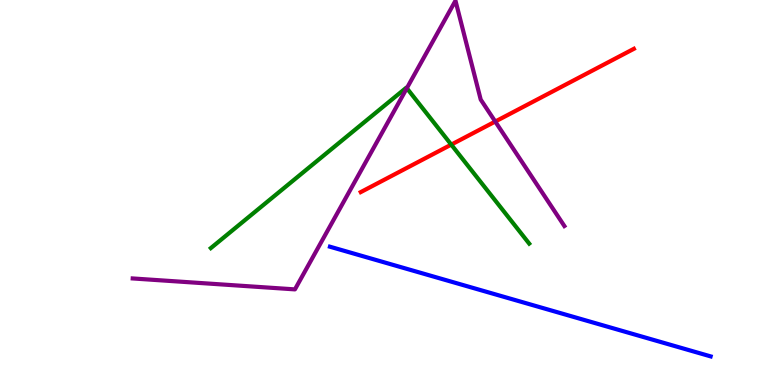[{'lines': ['blue', 'red'], 'intersections': []}, {'lines': ['green', 'red'], 'intersections': [{'x': 5.82, 'y': 6.24}]}, {'lines': ['purple', 'red'], 'intersections': [{'x': 6.39, 'y': 6.84}]}, {'lines': ['blue', 'green'], 'intersections': []}, {'lines': ['blue', 'purple'], 'intersections': []}, {'lines': ['green', 'purple'], 'intersections': [{'x': 5.25, 'y': 7.71}]}]